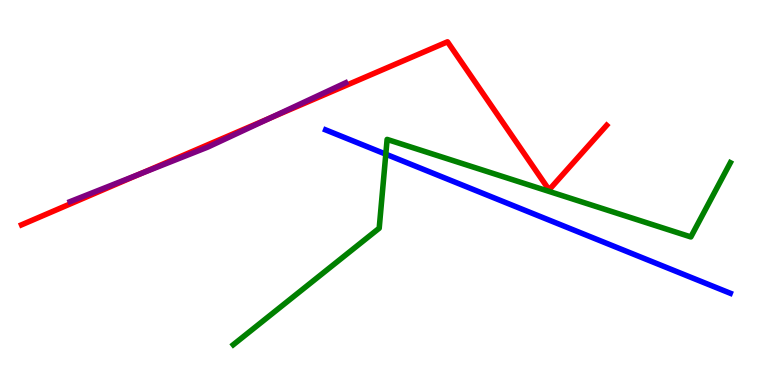[{'lines': ['blue', 'red'], 'intersections': []}, {'lines': ['green', 'red'], 'intersections': []}, {'lines': ['purple', 'red'], 'intersections': [{'x': 1.81, 'y': 5.48}, {'x': 3.48, 'y': 6.93}]}, {'lines': ['blue', 'green'], 'intersections': [{'x': 4.98, 'y': 6.0}]}, {'lines': ['blue', 'purple'], 'intersections': []}, {'lines': ['green', 'purple'], 'intersections': []}]